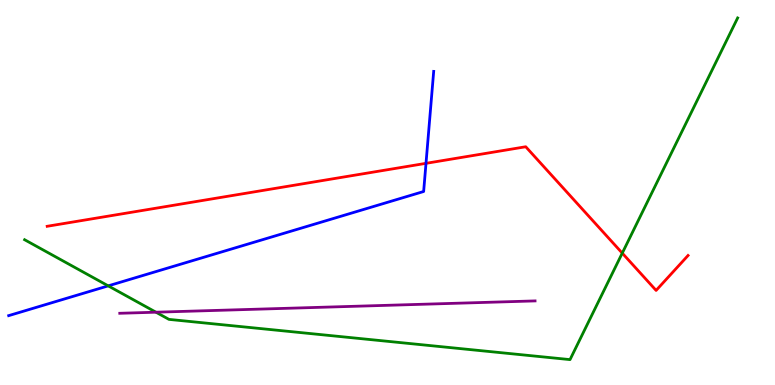[{'lines': ['blue', 'red'], 'intersections': [{'x': 5.5, 'y': 5.76}]}, {'lines': ['green', 'red'], 'intersections': [{'x': 8.03, 'y': 3.43}]}, {'lines': ['purple', 'red'], 'intersections': []}, {'lines': ['blue', 'green'], 'intersections': [{'x': 1.4, 'y': 2.58}]}, {'lines': ['blue', 'purple'], 'intersections': []}, {'lines': ['green', 'purple'], 'intersections': [{'x': 2.01, 'y': 1.89}]}]